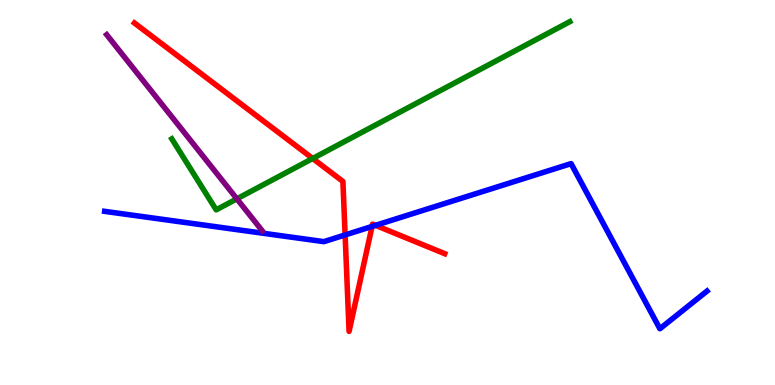[{'lines': ['blue', 'red'], 'intersections': [{'x': 4.45, 'y': 3.9}, {'x': 4.8, 'y': 4.12}, {'x': 4.85, 'y': 4.15}]}, {'lines': ['green', 'red'], 'intersections': [{'x': 4.03, 'y': 5.88}]}, {'lines': ['purple', 'red'], 'intersections': []}, {'lines': ['blue', 'green'], 'intersections': []}, {'lines': ['blue', 'purple'], 'intersections': []}, {'lines': ['green', 'purple'], 'intersections': [{'x': 3.06, 'y': 4.84}]}]